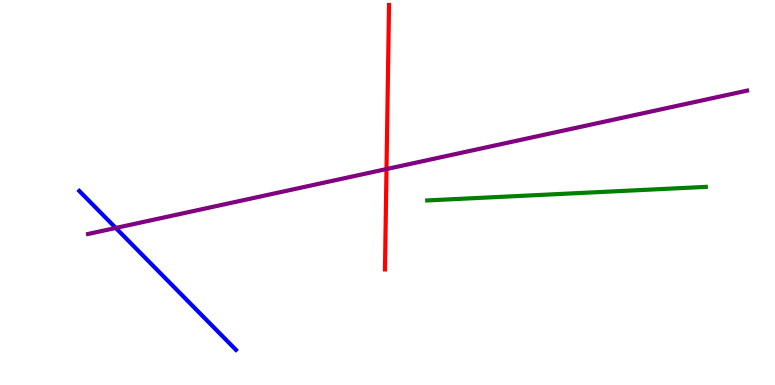[{'lines': ['blue', 'red'], 'intersections': []}, {'lines': ['green', 'red'], 'intersections': []}, {'lines': ['purple', 'red'], 'intersections': [{'x': 4.99, 'y': 5.61}]}, {'lines': ['blue', 'green'], 'intersections': []}, {'lines': ['blue', 'purple'], 'intersections': [{'x': 1.49, 'y': 4.08}]}, {'lines': ['green', 'purple'], 'intersections': []}]